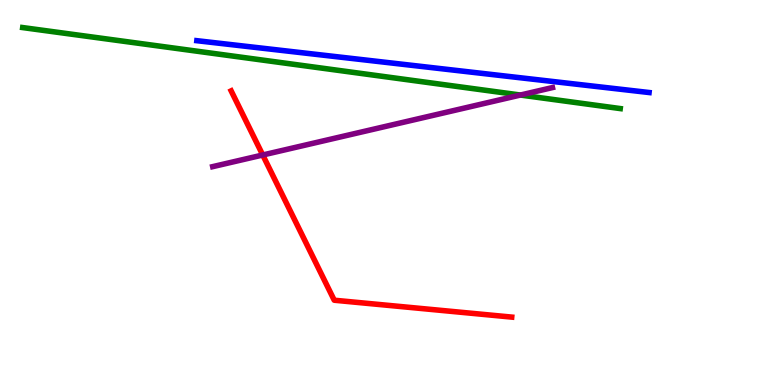[{'lines': ['blue', 'red'], 'intersections': []}, {'lines': ['green', 'red'], 'intersections': []}, {'lines': ['purple', 'red'], 'intersections': [{'x': 3.39, 'y': 5.97}]}, {'lines': ['blue', 'green'], 'intersections': []}, {'lines': ['blue', 'purple'], 'intersections': []}, {'lines': ['green', 'purple'], 'intersections': [{'x': 6.72, 'y': 7.53}]}]